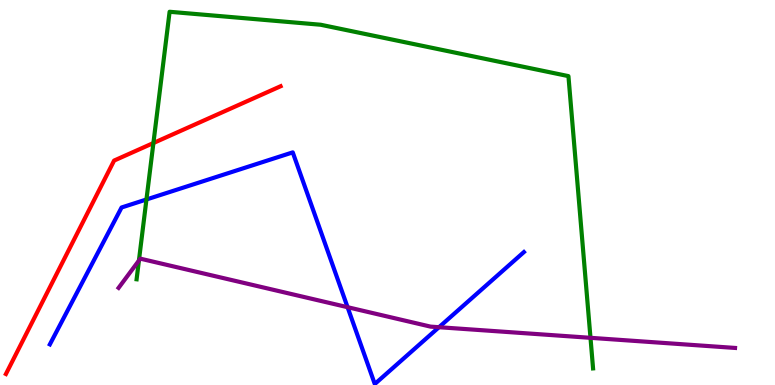[{'lines': ['blue', 'red'], 'intersections': []}, {'lines': ['green', 'red'], 'intersections': [{'x': 1.98, 'y': 6.29}]}, {'lines': ['purple', 'red'], 'intersections': []}, {'lines': ['blue', 'green'], 'intersections': [{'x': 1.89, 'y': 4.82}]}, {'lines': ['blue', 'purple'], 'intersections': [{'x': 4.48, 'y': 2.02}, {'x': 5.66, 'y': 1.5}]}, {'lines': ['green', 'purple'], 'intersections': [{'x': 1.79, 'y': 3.23}, {'x': 7.62, 'y': 1.23}]}]